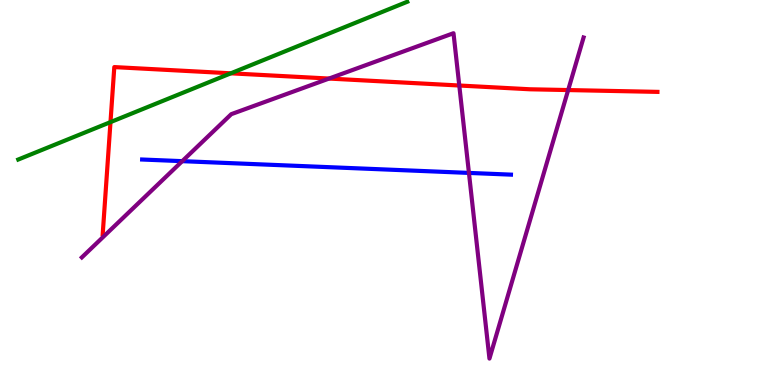[{'lines': ['blue', 'red'], 'intersections': []}, {'lines': ['green', 'red'], 'intersections': [{'x': 1.43, 'y': 6.83}, {'x': 2.98, 'y': 8.1}]}, {'lines': ['purple', 'red'], 'intersections': [{'x': 4.25, 'y': 7.96}, {'x': 5.93, 'y': 7.78}, {'x': 7.33, 'y': 7.66}]}, {'lines': ['blue', 'green'], 'intersections': []}, {'lines': ['blue', 'purple'], 'intersections': [{'x': 2.35, 'y': 5.81}, {'x': 6.05, 'y': 5.51}]}, {'lines': ['green', 'purple'], 'intersections': []}]